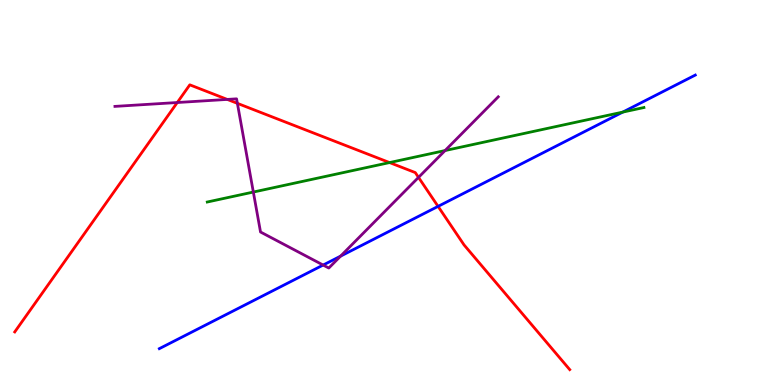[{'lines': ['blue', 'red'], 'intersections': [{'x': 5.65, 'y': 4.64}]}, {'lines': ['green', 'red'], 'intersections': [{'x': 5.03, 'y': 5.78}]}, {'lines': ['purple', 'red'], 'intersections': [{'x': 2.29, 'y': 7.34}, {'x': 2.93, 'y': 7.42}, {'x': 3.06, 'y': 7.32}, {'x': 5.4, 'y': 5.39}]}, {'lines': ['blue', 'green'], 'intersections': [{'x': 8.04, 'y': 7.09}]}, {'lines': ['blue', 'purple'], 'intersections': [{'x': 4.17, 'y': 3.12}, {'x': 4.39, 'y': 3.35}]}, {'lines': ['green', 'purple'], 'intersections': [{'x': 3.27, 'y': 5.01}, {'x': 5.74, 'y': 6.09}]}]